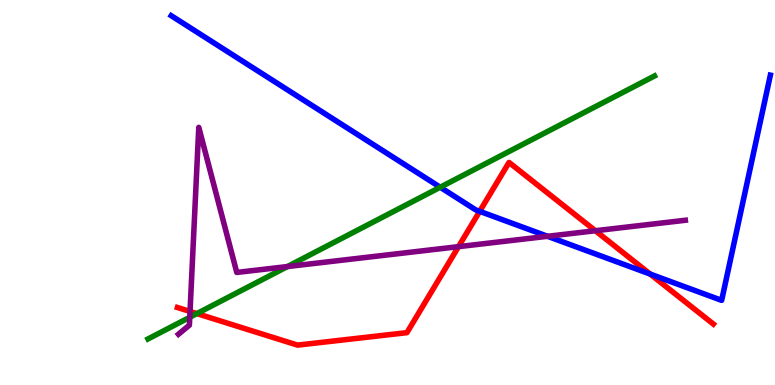[{'lines': ['blue', 'red'], 'intersections': [{'x': 6.19, 'y': 4.51}, {'x': 8.39, 'y': 2.88}]}, {'lines': ['green', 'red'], 'intersections': [{'x': 2.54, 'y': 1.85}]}, {'lines': ['purple', 'red'], 'intersections': [{'x': 2.45, 'y': 1.91}, {'x': 5.92, 'y': 3.59}, {'x': 7.68, 'y': 4.01}]}, {'lines': ['blue', 'green'], 'intersections': [{'x': 5.68, 'y': 5.14}]}, {'lines': ['blue', 'purple'], 'intersections': [{'x': 7.06, 'y': 3.86}]}, {'lines': ['green', 'purple'], 'intersections': [{'x': 2.45, 'y': 1.76}, {'x': 3.71, 'y': 3.08}]}]